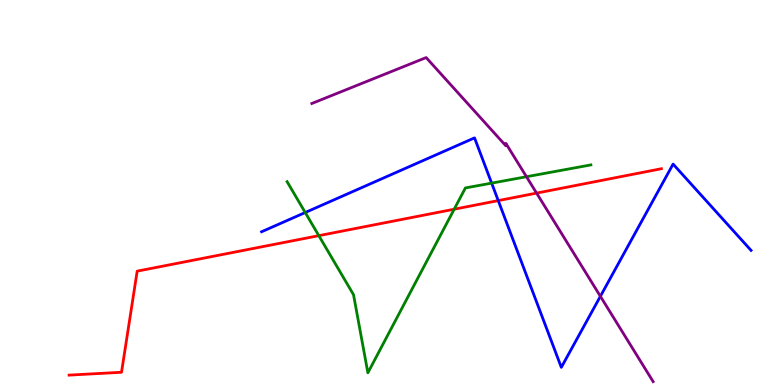[{'lines': ['blue', 'red'], 'intersections': [{'x': 6.43, 'y': 4.79}]}, {'lines': ['green', 'red'], 'intersections': [{'x': 4.11, 'y': 3.88}, {'x': 5.86, 'y': 4.57}]}, {'lines': ['purple', 'red'], 'intersections': [{'x': 6.92, 'y': 4.98}]}, {'lines': ['blue', 'green'], 'intersections': [{'x': 3.94, 'y': 4.48}, {'x': 6.34, 'y': 5.24}]}, {'lines': ['blue', 'purple'], 'intersections': [{'x': 7.75, 'y': 2.3}]}, {'lines': ['green', 'purple'], 'intersections': [{'x': 6.79, 'y': 5.41}]}]